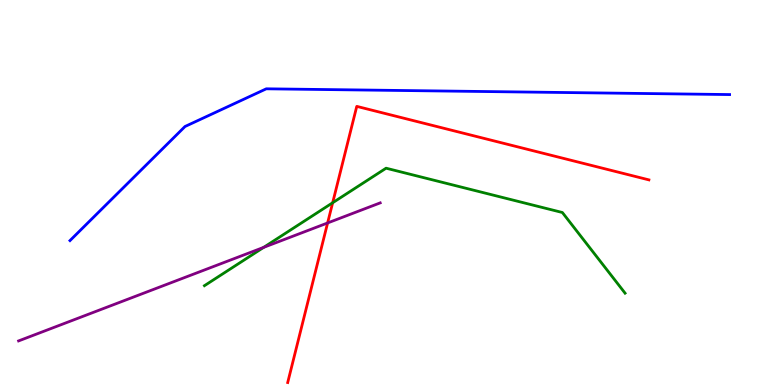[{'lines': ['blue', 'red'], 'intersections': []}, {'lines': ['green', 'red'], 'intersections': [{'x': 4.29, 'y': 4.73}]}, {'lines': ['purple', 'red'], 'intersections': [{'x': 4.23, 'y': 4.21}]}, {'lines': ['blue', 'green'], 'intersections': []}, {'lines': ['blue', 'purple'], 'intersections': []}, {'lines': ['green', 'purple'], 'intersections': [{'x': 3.4, 'y': 3.58}]}]